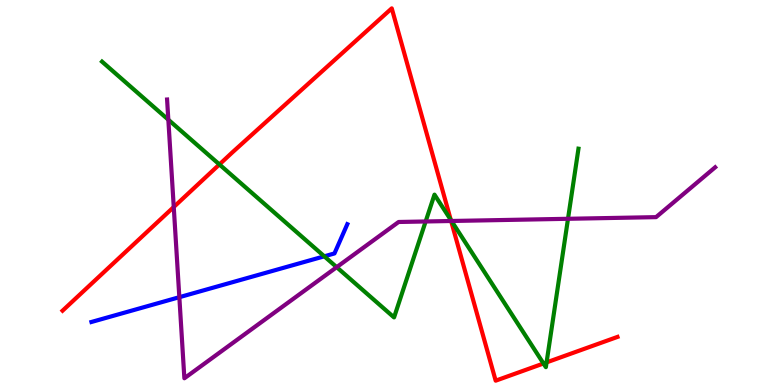[{'lines': ['blue', 'red'], 'intersections': []}, {'lines': ['green', 'red'], 'intersections': [{'x': 2.83, 'y': 5.73}, {'x': 5.82, 'y': 4.29}, {'x': 7.01, 'y': 0.559}, {'x': 7.05, 'y': 0.587}]}, {'lines': ['purple', 'red'], 'intersections': [{'x': 2.24, 'y': 4.62}, {'x': 5.82, 'y': 4.26}]}, {'lines': ['blue', 'green'], 'intersections': [{'x': 4.18, 'y': 3.34}]}, {'lines': ['blue', 'purple'], 'intersections': [{'x': 2.31, 'y': 2.28}]}, {'lines': ['green', 'purple'], 'intersections': [{'x': 2.17, 'y': 6.89}, {'x': 4.34, 'y': 3.06}, {'x': 5.49, 'y': 4.25}, {'x': 5.83, 'y': 4.26}, {'x': 7.33, 'y': 4.32}]}]